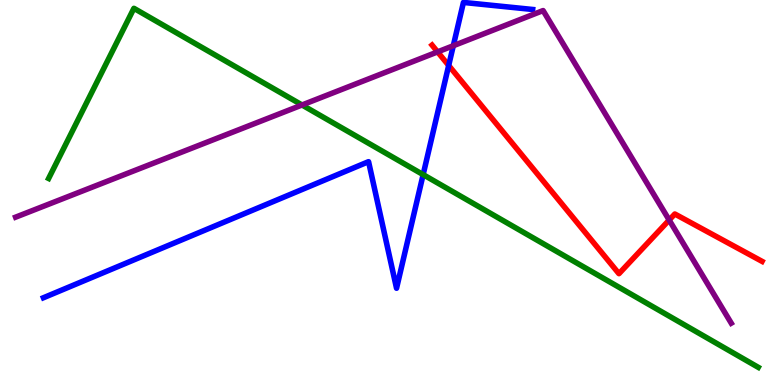[{'lines': ['blue', 'red'], 'intersections': [{'x': 5.79, 'y': 8.3}]}, {'lines': ['green', 'red'], 'intersections': []}, {'lines': ['purple', 'red'], 'intersections': [{'x': 5.65, 'y': 8.65}, {'x': 8.63, 'y': 4.28}]}, {'lines': ['blue', 'green'], 'intersections': [{'x': 5.46, 'y': 5.46}]}, {'lines': ['blue', 'purple'], 'intersections': [{'x': 5.85, 'y': 8.81}]}, {'lines': ['green', 'purple'], 'intersections': [{'x': 3.9, 'y': 7.27}]}]